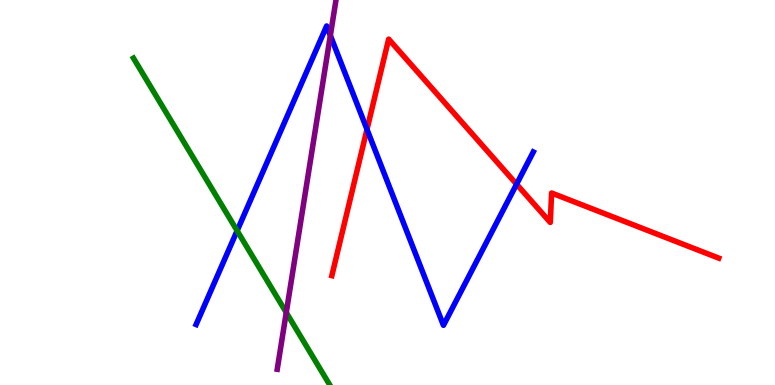[{'lines': ['blue', 'red'], 'intersections': [{'x': 4.74, 'y': 6.64}, {'x': 6.67, 'y': 5.22}]}, {'lines': ['green', 'red'], 'intersections': []}, {'lines': ['purple', 'red'], 'intersections': []}, {'lines': ['blue', 'green'], 'intersections': [{'x': 3.06, 'y': 4.01}]}, {'lines': ['blue', 'purple'], 'intersections': [{'x': 4.26, 'y': 9.08}]}, {'lines': ['green', 'purple'], 'intersections': [{'x': 3.69, 'y': 1.88}]}]